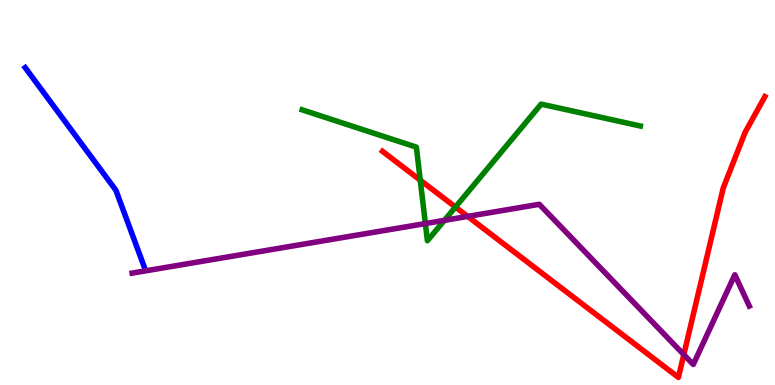[{'lines': ['blue', 'red'], 'intersections': []}, {'lines': ['green', 'red'], 'intersections': [{'x': 5.42, 'y': 5.32}, {'x': 5.88, 'y': 4.62}]}, {'lines': ['purple', 'red'], 'intersections': [{'x': 6.03, 'y': 4.38}, {'x': 8.82, 'y': 0.789}]}, {'lines': ['blue', 'green'], 'intersections': []}, {'lines': ['blue', 'purple'], 'intersections': []}, {'lines': ['green', 'purple'], 'intersections': [{'x': 5.49, 'y': 4.19}, {'x': 5.73, 'y': 4.28}]}]